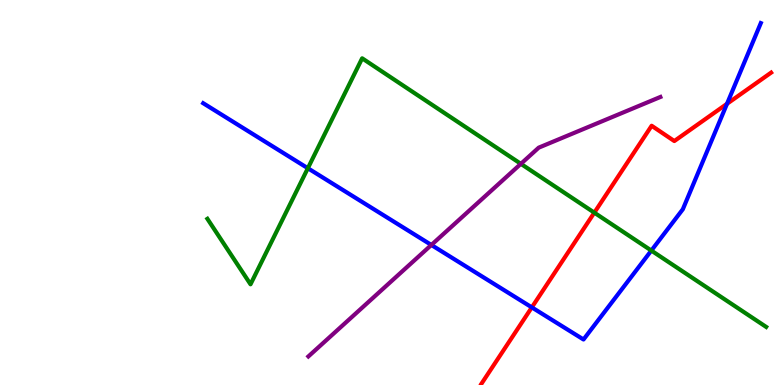[{'lines': ['blue', 'red'], 'intersections': [{'x': 6.86, 'y': 2.02}, {'x': 9.38, 'y': 7.3}]}, {'lines': ['green', 'red'], 'intersections': [{'x': 7.67, 'y': 4.48}]}, {'lines': ['purple', 'red'], 'intersections': []}, {'lines': ['blue', 'green'], 'intersections': [{'x': 3.97, 'y': 5.63}, {'x': 8.4, 'y': 3.49}]}, {'lines': ['blue', 'purple'], 'intersections': [{'x': 5.57, 'y': 3.64}]}, {'lines': ['green', 'purple'], 'intersections': [{'x': 6.72, 'y': 5.74}]}]